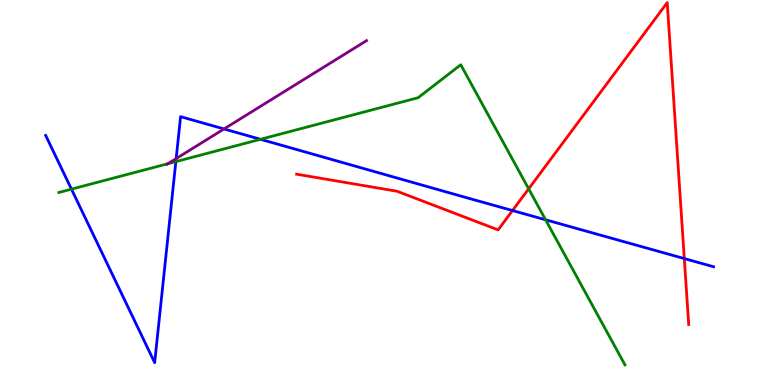[{'lines': ['blue', 'red'], 'intersections': [{'x': 6.61, 'y': 4.53}, {'x': 8.83, 'y': 3.28}]}, {'lines': ['green', 'red'], 'intersections': [{'x': 6.82, 'y': 5.1}]}, {'lines': ['purple', 'red'], 'intersections': []}, {'lines': ['blue', 'green'], 'intersections': [{'x': 0.922, 'y': 5.09}, {'x': 2.27, 'y': 5.8}, {'x': 3.36, 'y': 6.38}, {'x': 7.04, 'y': 4.29}]}, {'lines': ['blue', 'purple'], 'intersections': [{'x': 2.27, 'y': 5.88}, {'x': 2.89, 'y': 6.65}]}, {'lines': ['green', 'purple'], 'intersections': [{'x': 2.17, 'y': 5.75}]}]